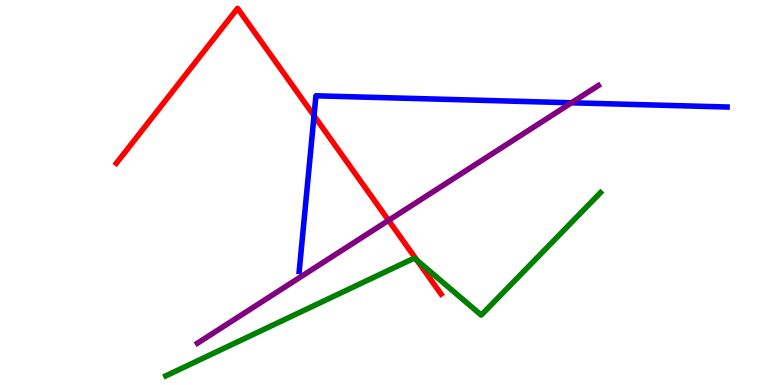[{'lines': ['blue', 'red'], 'intersections': [{'x': 4.05, 'y': 6.99}]}, {'lines': ['green', 'red'], 'intersections': [{'x': 5.38, 'y': 3.24}]}, {'lines': ['purple', 'red'], 'intersections': [{'x': 5.01, 'y': 4.28}]}, {'lines': ['blue', 'green'], 'intersections': []}, {'lines': ['blue', 'purple'], 'intersections': [{'x': 7.37, 'y': 7.33}]}, {'lines': ['green', 'purple'], 'intersections': []}]